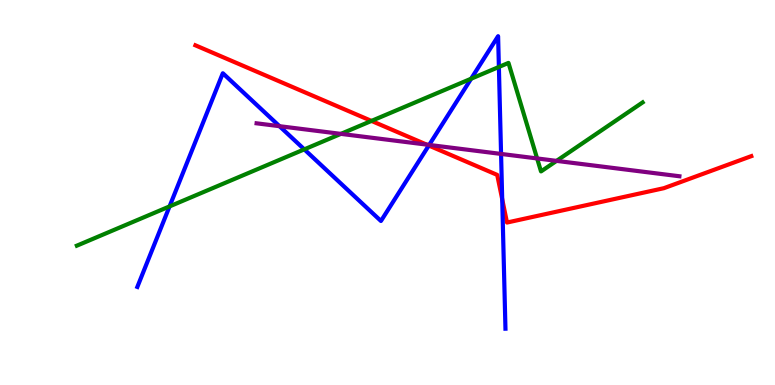[{'lines': ['blue', 'red'], 'intersections': [{'x': 5.53, 'y': 6.22}, {'x': 6.48, 'y': 4.83}]}, {'lines': ['green', 'red'], 'intersections': [{'x': 4.79, 'y': 6.86}]}, {'lines': ['purple', 'red'], 'intersections': [{'x': 5.51, 'y': 6.24}]}, {'lines': ['blue', 'green'], 'intersections': [{'x': 2.19, 'y': 4.64}, {'x': 3.93, 'y': 6.12}, {'x': 6.08, 'y': 7.96}, {'x': 6.44, 'y': 8.26}]}, {'lines': ['blue', 'purple'], 'intersections': [{'x': 3.61, 'y': 6.72}, {'x': 5.54, 'y': 6.24}, {'x': 6.47, 'y': 6.0}]}, {'lines': ['green', 'purple'], 'intersections': [{'x': 4.4, 'y': 6.52}, {'x': 6.93, 'y': 5.88}, {'x': 7.18, 'y': 5.82}]}]